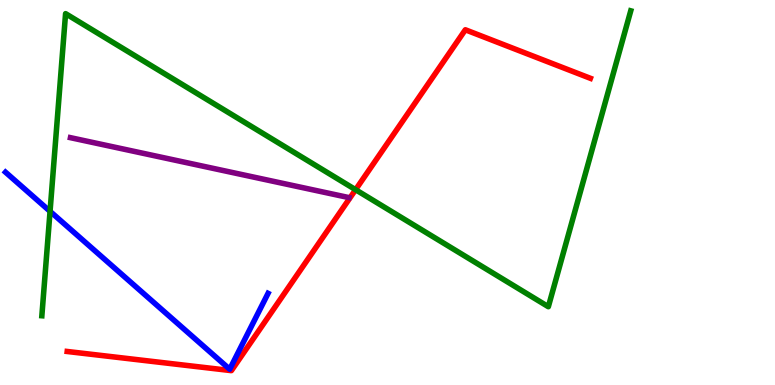[{'lines': ['blue', 'red'], 'intersections': []}, {'lines': ['green', 'red'], 'intersections': [{'x': 4.59, 'y': 5.07}]}, {'lines': ['purple', 'red'], 'intersections': []}, {'lines': ['blue', 'green'], 'intersections': [{'x': 0.646, 'y': 4.51}]}, {'lines': ['blue', 'purple'], 'intersections': []}, {'lines': ['green', 'purple'], 'intersections': []}]